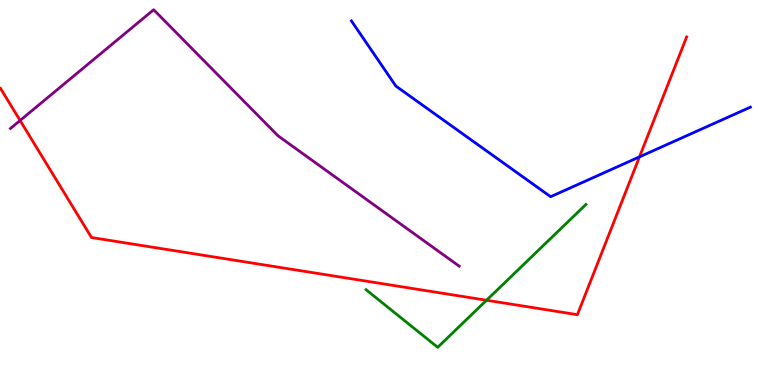[{'lines': ['blue', 'red'], 'intersections': [{'x': 8.25, 'y': 5.93}]}, {'lines': ['green', 'red'], 'intersections': [{'x': 6.28, 'y': 2.2}]}, {'lines': ['purple', 'red'], 'intersections': [{'x': 0.259, 'y': 6.87}]}, {'lines': ['blue', 'green'], 'intersections': []}, {'lines': ['blue', 'purple'], 'intersections': []}, {'lines': ['green', 'purple'], 'intersections': []}]